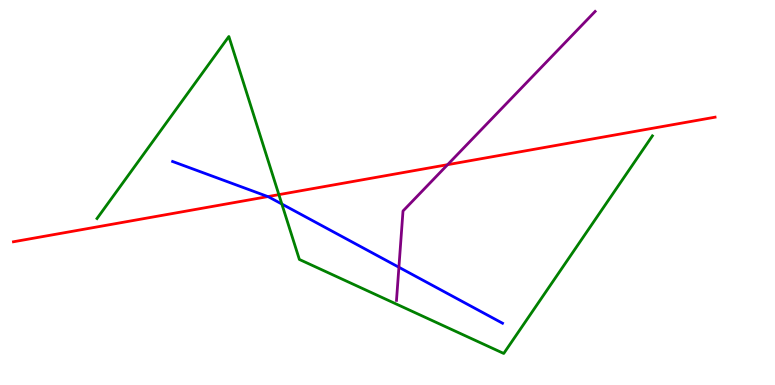[{'lines': ['blue', 'red'], 'intersections': [{'x': 3.46, 'y': 4.89}]}, {'lines': ['green', 'red'], 'intersections': [{'x': 3.6, 'y': 4.94}]}, {'lines': ['purple', 'red'], 'intersections': [{'x': 5.78, 'y': 5.72}]}, {'lines': ['blue', 'green'], 'intersections': [{'x': 3.64, 'y': 4.7}]}, {'lines': ['blue', 'purple'], 'intersections': [{'x': 5.15, 'y': 3.06}]}, {'lines': ['green', 'purple'], 'intersections': []}]